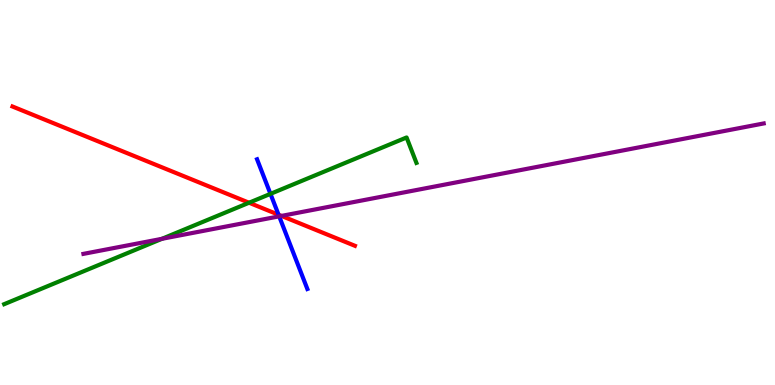[{'lines': ['blue', 'red'], 'intersections': [{'x': 3.59, 'y': 4.42}]}, {'lines': ['green', 'red'], 'intersections': [{'x': 3.21, 'y': 4.73}]}, {'lines': ['purple', 'red'], 'intersections': [{'x': 3.63, 'y': 4.39}]}, {'lines': ['blue', 'green'], 'intersections': [{'x': 3.49, 'y': 4.96}]}, {'lines': ['blue', 'purple'], 'intersections': [{'x': 3.6, 'y': 4.38}]}, {'lines': ['green', 'purple'], 'intersections': [{'x': 2.09, 'y': 3.8}]}]